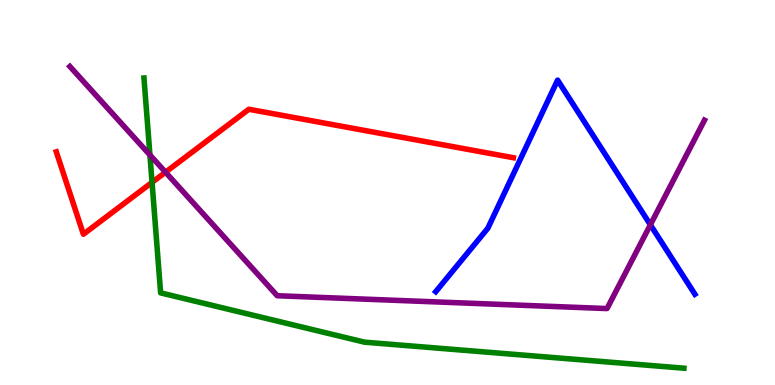[{'lines': ['blue', 'red'], 'intersections': []}, {'lines': ['green', 'red'], 'intersections': [{'x': 1.96, 'y': 5.26}]}, {'lines': ['purple', 'red'], 'intersections': [{'x': 2.14, 'y': 5.53}]}, {'lines': ['blue', 'green'], 'intersections': []}, {'lines': ['blue', 'purple'], 'intersections': [{'x': 8.39, 'y': 4.16}]}, {'lines': ['green', 'purple'], 'intersections': [{'x': 1.93, 'y': 5.97}]}]